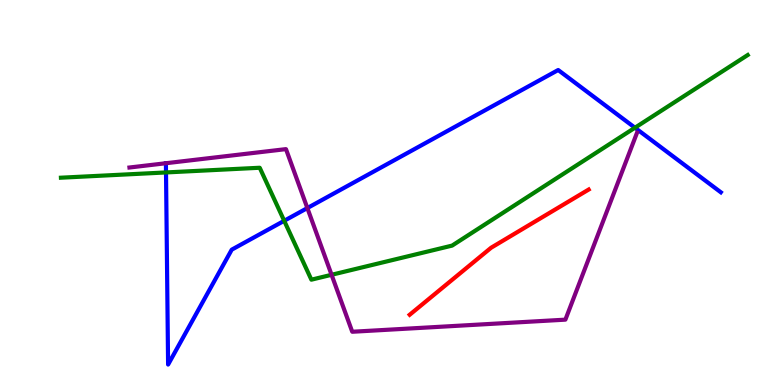[{'lines': ['blue', 'red'], 'intersections': []}, {'lines': ['green', 'red'], 'intersections': []}, {'lines': ['purple', 'red'], 'intersections': []}, {'lines': ['blue', 'green'], 'intersections': [{'x': 2.14, 'y': 5.52}, {'x': 3.67, 'y': 4.27}, {'x': 8.19, 'y': 6.68}]}, {'lines': ['blue', 'purple'], 'intersections': [{'x': 3.97, 'y': 4.6}]}, {'lines': ['green', 'purple'], 'intersections': [{'x': 4.28, 'y': 2.86}]}]